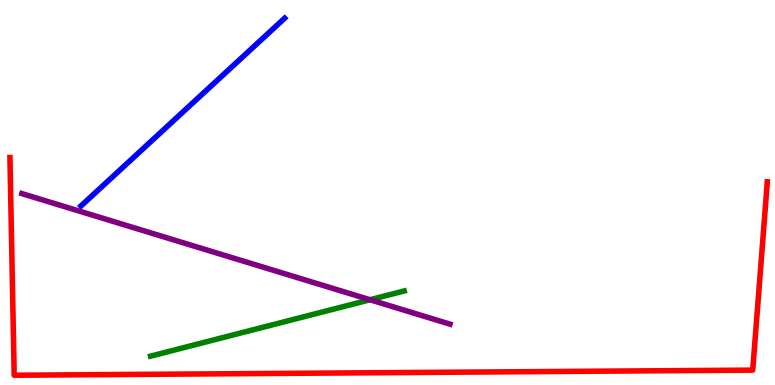[{'lines': ['blue', 'red'], 'intersections': []}, {'lines': ['green', 'red'], 'intersections': []}, {'lines': ['purple', 'red'], 'intersections': []}, {'lines': ['blue', 'green'], 'intersections': []}, {'lines': ['blue', 'purple'], 'intersections': []}, {'lines': ['green', 'purple'], 'intersections': [{'x': 4.77, 'y': 2.21}]}]